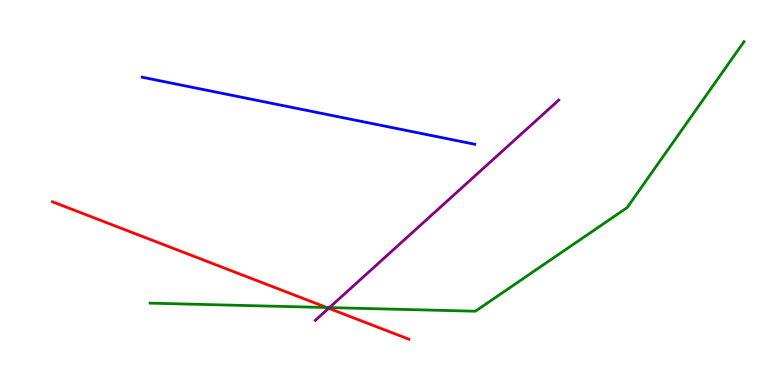[{'lines': ['blue', 'red'], 'intersections': []}, {'lines': ['green', 'red'], 'intersections': [{'x': 4.22, 'y': 2.01}]}, {'lines': ['purple', 'red'], 'intersections': [{'x': 4.24, 'y': 1.99}]}, {'lines': ['blue', 'green'], 'intersections': []}, {'lines': ['blue', 'purple'], 'intersections': []}, {'lines': ['green', 'purple'], 'intersections': [{'x': 4.25, 'y': 2.01}]}]